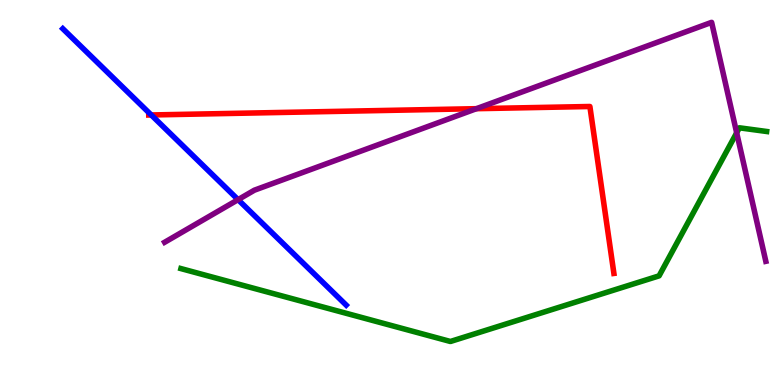[{'lines': ['blue', 'red'], 'intersections': [{'x': 1.95, 'y': 7.01}]}, {'lines': ['green', 'red'], 'intersections': []}, {'lines': ['purple', 'red'], 'intersections': [{'x': 6.15, 'y': 7.18}]}, {'lines': ['blue', 'green'], 'intersections': []}, {'lines': ['blue', 'purple'], 'intersections': [{'x': 3.07, 'y': 4.81}]}, {'lines': ['green', 'purple'], 'intersections': [{'x': 9.51, 'y': 6.55}]}]